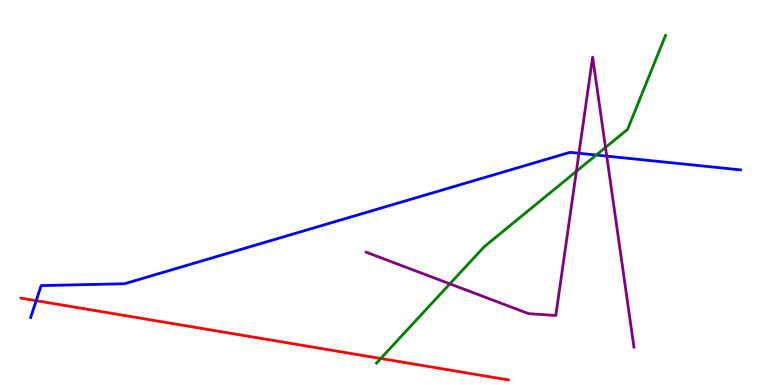[{'lines': ['blue', 'red'], 'intersections': [{'x': 0.467, 'y': 2.19}]}, {'lines': ['green', 'red'], 'intersections': [{'x': 4.91, 'y': 0.688}]}, {'lines': ['purple', 'red'], 'intersections': []}, {'lines': ['blue', 'green'], 'intersections': [{'x': 7.69, 'y': 5.97}]}, {'lines': ['blue', 'purple'], 'intersections': [{'x': 7.47, 'y': 6.02}, {'x': 7.83, 'y': 5.95}]}, {'lines': ['green', 'purple'], 'intersections': [{'x': 5.8, 'y': 2.63}, {'x': 7.44, 'y': 5.55}, {'x': 7.81, 'y': 6.17}]}]